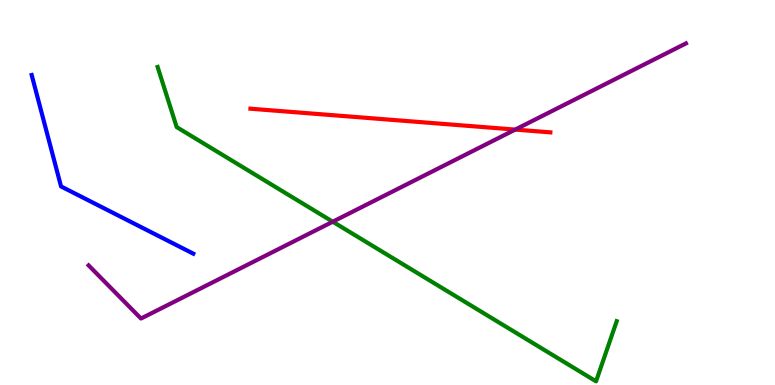[{'lines': ['blue', 'red'], 'intersections': []}, {'lines': ['green', 'red'], 'intersections': []}, {'lines': ['purple', 'red'], 'intersections': [{'x': 6.65, 'y': 6.63}]}, {'lines': ['blue', 'green'], 'intersections': []}, {'lines': ['blue', 'purple'], 'intersections': []}, {'lines': ['green', 'purple'], 'intersections': [{'x': 4.29, 'y': 4.24}]}]